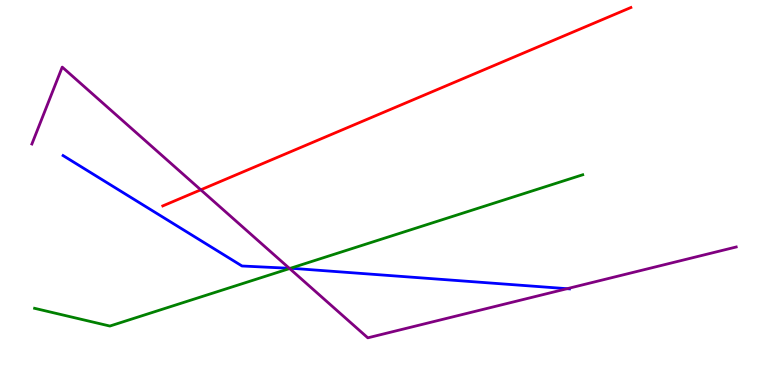[{'lines': ['blue', 'red'], 'intersections': []}, {'lines': ['green', 'red'], 'intersections': []}, {'lines': ['purple', 'red'], 'intersections': [{'x': 2.59, 'y': 5.07}]}, {'lines': ['blue', 'green'], 'intersections': [{'x': 3.75, 'y': 3.03}]}, {'lines': ['blue', 'purple'], 'intersections': [{'x': 3.73, 'y': 3.03}, {'x': 7.32, 'y': 2.5}]}, {'lines': ['green', 'purple'], 'intersections': [{'x': 3.74, 'y': 3.02}]}]